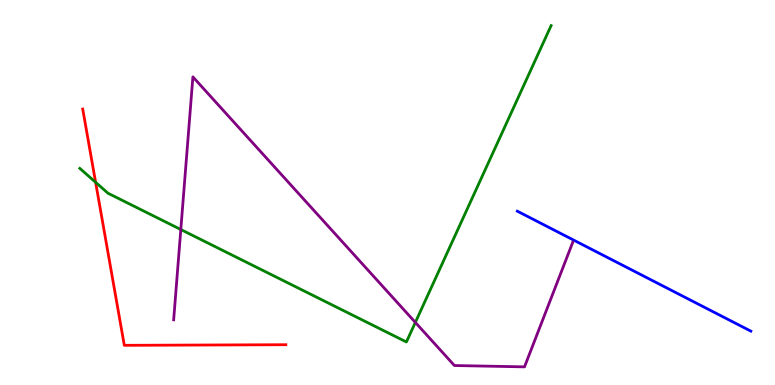[{'lines': ['blue', 'red'], 'intersections': []}, {'lines': ['green', 'red'], 'intersections': [{'x': 1.23, 'y': 5.26}]}, {'lines': ['purple', 'red'], 'intersections': []}, {'lines': ['blue', 'green'], 'intersections': []}, {'lines': ['blue', 'purple'], 'intersections': []}, {'lines': ['green', 'purple'], 'intersections': [{'x': 2.33, 'y': 4.04}, {'x': 5.36, 'y': 1.63}]}]